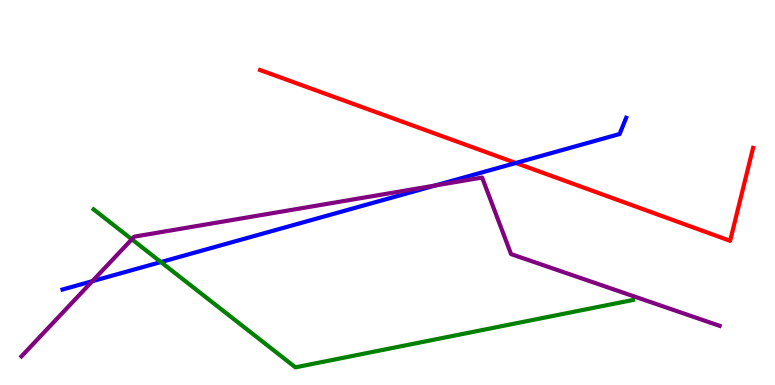[{'lines': ['blue', 'red'], 'intersections': [{'x': 6.66, 'y': 5.77}]}, {'lines': ['green', 'red'], 'intersections': []}, {'lines': ['purple', 'red'], 'intersections': []}, {'lines': ['blue', 'green'], 'intersections': [{'x': 2.08, 'y': 3.19}]}, {'lines': ['blue', 'purple'], 'intersections': [{'x': 1.19, 'y': 2.7}, {'x': 5.61, 'y': 5.18}]}, {'lines': ['green', 'purple'], 'intersections': [{'x': 1.7, 'y': 3.78}]}]